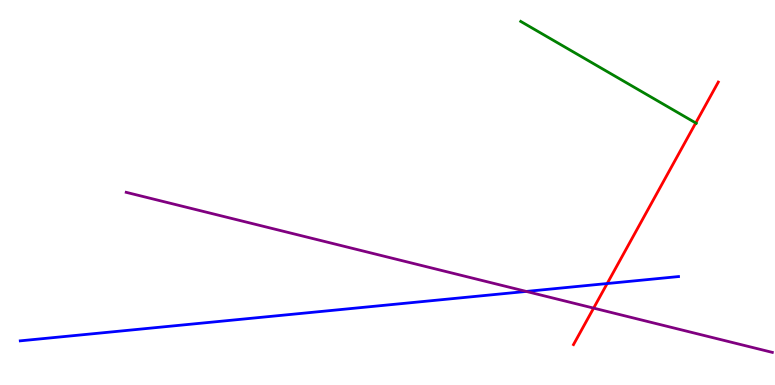[{'lines': ['blue', 'red'], 'intersections': [{'x': 7.83, 'y': 2.64}]}, {'lines': ['green', 'red'], 'intersections': [{'x': 8.98, 'y': 6.81}]}, {'lines': ['purple', 'red'], 'intersections': [{'x': 7.66, 'y': 2.0}]}, {'lines': ['blue', 'green'], 'intersections': []}, {'lines': ['blue', 'purple'], 'intersections': [{'x': 6.79, 'y': 2.43}]}, {'lines': ['green', 'purple'], 'intersections': []}]